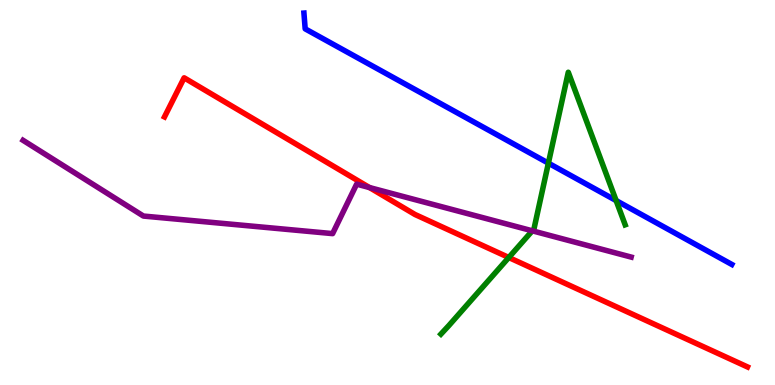[{'lines': ['blue', 'red'], 'intersections': []}, {'lines': ['green', 'red'], 'intersections': [{'x': 6.57, 'y': 3.31}]}, {'lines': ['purple', 'red'], 'intersections': [{'x': 4.77, 'y': 5.13}]}, {'lines': ['blue', 'green'], 'intersections': [{'x': 7.08, 'y': 5.76}, {'x': 7.95, 'y': 4.79}]}, {'lines': ['blue', 'purple'], 'intersections': []}, {'lines': ['green', 'purple'], 'intersections': [{'x': 6.87, 'y': 4.01}]}]